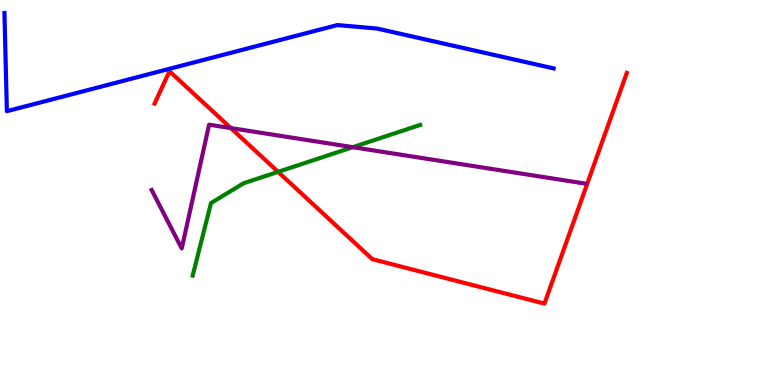[{'lines': ['blue', 'red'], 'intersections': []}, {'lines': ['green', 'red'], 'intersections': [{'x': 3.59, 'y': 5.54}]}, {'lines': ['purple', 'red'], 'intersections': [{'x': 2.98, 'y': 6.67}]}, {'lines': ['blue', 'green'], 'intersections': []}, {'lines': ['blue', 'purple'], 'intersections': []}, {'lines': ['green', 'purple'], 'intersections': [{'x': 4.55, 'y': 6.18}]}]